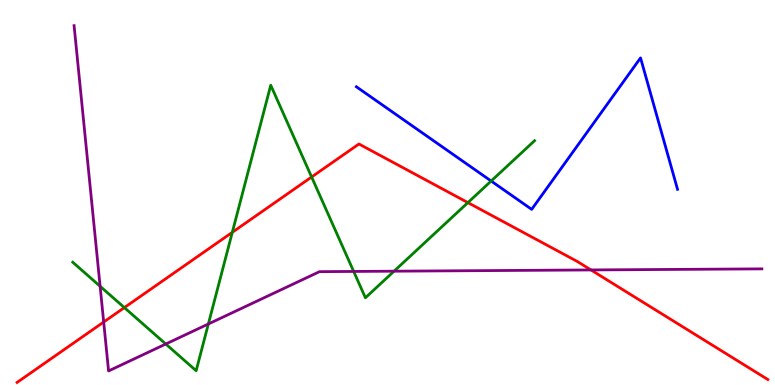[{'lines': ['blue', 'red'], 'intersections': []}, {'lines': ['green', 'red'], 'intersections': [{'x': 1.6, 'y': 2.01}, {'x': 3.0, 'y': 3.97}, {'x': 4.02, 'y': 5.4}, {'x': 6.04, 'y': 4.74}]}, {'lines': ['purple', 'red'], 'intersections': [{'x': 1.34, 'y': 1.64}, {'x': 7.63, 'y': 2.99}]}, {'lines': ['blue', 'green'], 'intersections': [{'x': 6.34, 'y': 5.3}]}, {'lines': ['blue', 'purple'], 'intersections': []}, {'lines': ['green', 'purple'], 'intersections': [{'x': 1.29, 'y': 2.56}, {'x': 2.14, 'y': 1.06}, {'x': 2.69, 'y': 1.58}, {'x': 4.56, 'y': 2.95}, {'x': 5.08, 'y': 2.96}]}]